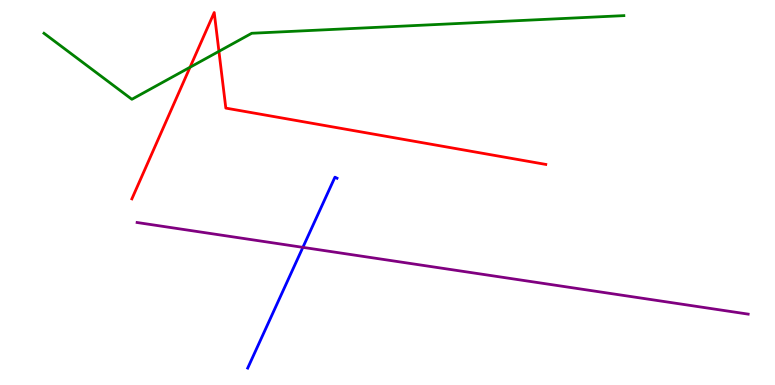[{'lines': ['blue', 'red'], 'intersections': []}, {'lines': ['green', 'red'], 'intersections': [{'x': 2.45, 'y': 8.25}, {'x': 2.82, 'y': 8.67}]}, {'lines': ['purple', 'red'], 'intersections': []}, {'lines': ['blue', 'green'], 'intersections': []}, {'lines': ['blue', 'purple'], 'intersections': [{'x': 3.91, 'y': 3.58}]}, {'lines': ['green', 'purple'], 'intersections': []}]